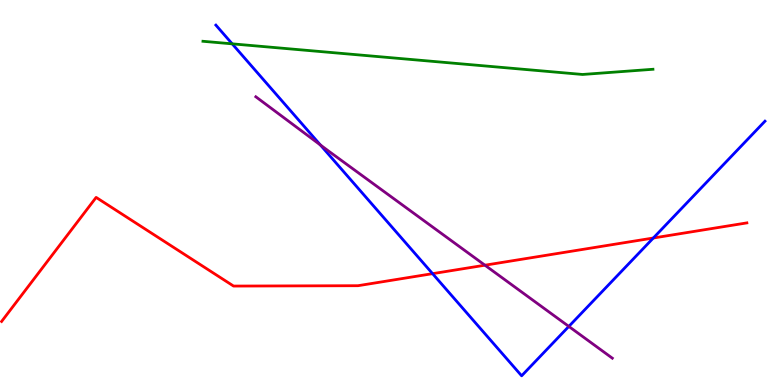[{'lines': ['blue', 'red'], 'intersections': [{'x': 5.58, 'y': 2.89}, {'x': 8.43, 'y': 3.82}]}, {'lines': ['green', 'red'], 'intersections': []}, {'lines': ['purple', 'red'], 'intersections': [{'x': 6.26, 'y': 3.11}]}, {'lines': ['blue', 'green'], 'intersections': [{'x': 3.0, 'y': 8.86}]}, {'lines': ['blue', 'purple'], 'intersections': [{'x': 4.13, 'y': 6.24}, {'x': 7.34, 'y': 1.52}]}, {'lines': ['green', 'purple'], 'intersections': []}]